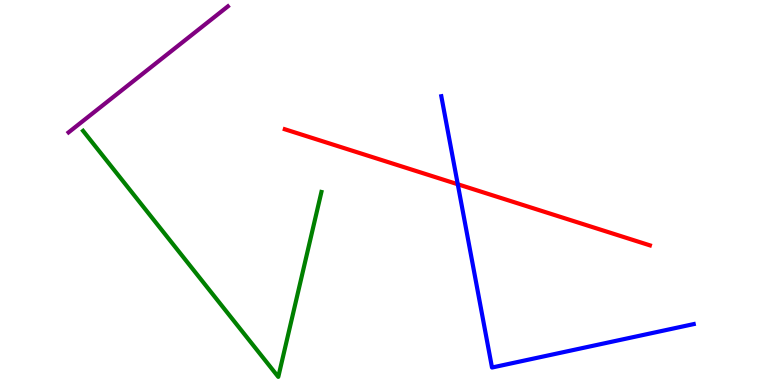[{'lines': ['blue', 'red'], 'intersections': [{'x': 5.91, 'y': 5.21}]}, {'lines': ['green', 'red'], 'intersections': []}, {'lines': ['purple', 'red'], 'intersections': []}, {'lines': ['blue', 'green'], 'intersections': []}, {'lines': ['blue', 'purple'], 'intersections': []}, {'lines': ['green', 'purple'], 'intersections': []}]